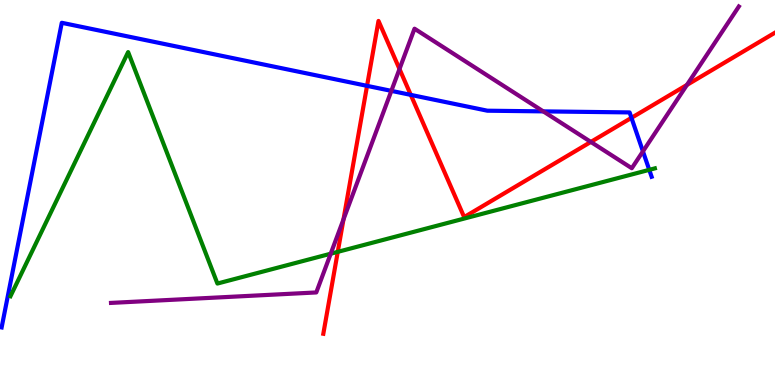[{'lines': ['blue', 'red'], 'intersections': [{'x': 4.74, 'y': 7.77}, {'x': 5.3, 'y': 7.54}, {'x': 8.15, 'y': 6.94}]}, {'lines': ['green', 'red'], 'intersections': [{'x': 4.36, 'y': 3.46}]}, {'lines': ['purple', 'red'], 'intersections': [{'x': 4.43, 'y': 4.3}, {'x': 5.15, 'y': 8.21}, {'x': 7.62, 'y': 6.31}, {'x': 8.86, 'y': 7.79}]}, {'lines': ['blue', 'green'], 'intersections': [{'x': 8.38, 'y': 5.59}]}, {'lines': ['blue', 'purple'], 'intersections': [{'x': 5.05, 'y': 7.64}, {'x': 7.01, 'y': 7.11}, {'x': 8.3, 'y': 6.07}]}, {'lines': ['green', 'purple'], 'intersections': [{'x': 4.27, 'y': 3.41}]}]